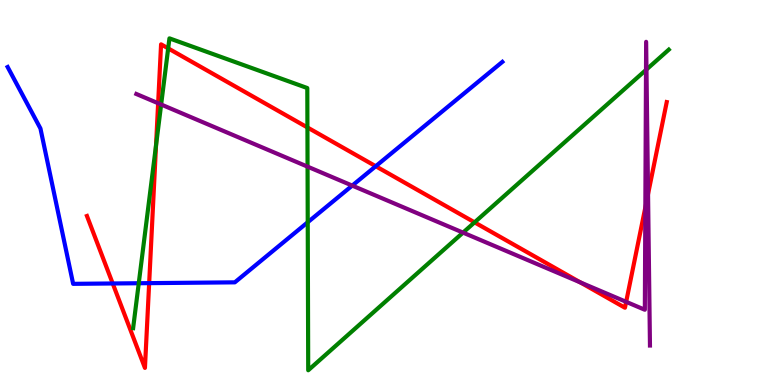[{'lines': ['blue', 'red'], 'intersections': [{'x': 1.45, 'y': 2.64}, {'x': 1.92, 'y': 2.65}, {'x': 4.85, 'y': 5.68}]}, {'lines': ['green', 'red'], 'intersections': [{'x': 2.01, 'y': 6.23}, {'x': 2.17, 'y': 8.74}, {'x': 3.97, 'y': 6.69}, {'x': 6.12, 'y': 4.22}]}, {'lines': ['purple', 'red'], 'intersections': [{'x': 2.04, 'y': 7.32}, {'x': 7.49, 'y': 2.67}, {'x': 8.08, 'y': 2.16}, {'x': 8.33, 'y': 4.61}, {'x': 8.36, 'y': 4.96}]}, {'lines': ['blue', 'green'], 'intersections': [{'x': 1.79, 'y': 2.64}, {'x': 3.97, 'y': 4.23}]}, {'lines': ['blue', 'purple'], 'intersections': [{'x': 4.54, 'y': 5.18}]}, {'lines': ['green', 'purple'], 'intersections': [{'x': 2.08, 'y': 7.29}, {'x': 3.97, 'y': 5.67}, {'x': 5.97, 'y': 3.96}, {'x': 8.34, 'y': 8.18}, {'x': 8.34, 'y': 8.2}]}]